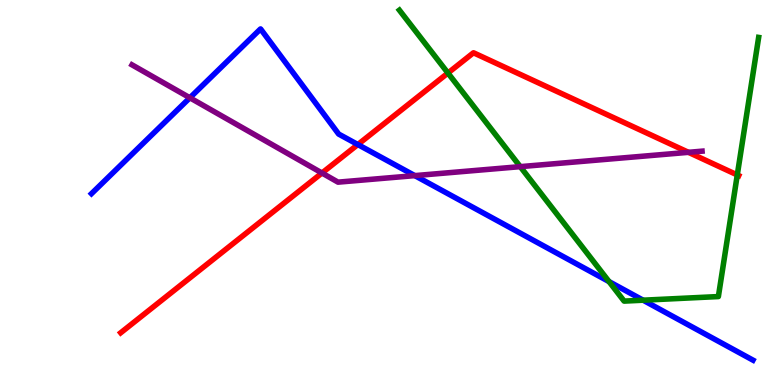[{'lines': ['blue', 'red'], 'intersections': [{'x': 4.62, 'y': 6.25}]}, {'lines': ['green', 'red'], 'intersections': [{'x': 5.78, 'y': 8.1}, {'x': 9.51, 'y': 5.46}]}, {'lines': ['purple', 'red'], 'intersections': [{'x': 4.15, 'y': 5.51}, {'x': 8.88, 'y': 6.04}]}, {'lines': ['blue', 'green'], 'intersections': [{'x': 7.86, 'y': 2.69}, {'x': 8.3, 'y': 2.2}]}, {'lines': ['blue', 'purple'], 'intersections': [{'x': 2.45, 'y': 7.46}, {'x': 5.35, 'y': 5.44}]}, {'lines': ['green', 'purple'], 'intersections': [{'x': 6.71, 'y': 5.67}]}]